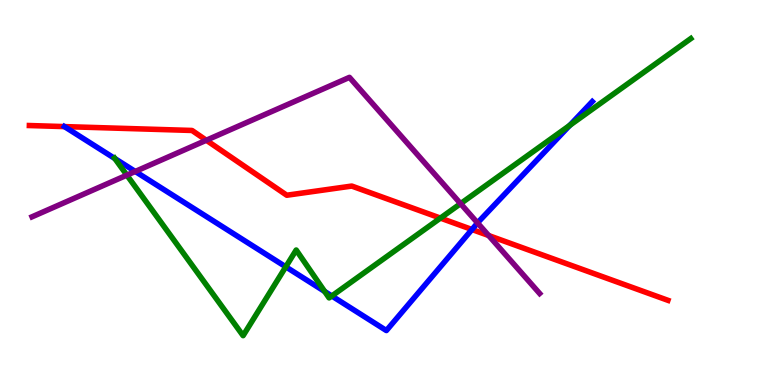[{'lines': ['blue', 'red'], 'intersections': [{'x': 0.832, 'y': 6.71}, {'x': 6.09, 'y': 4.04}]}, {'lines': ['green', 'red'], 'intersections': [{'x': 5.68, 'y': 4.34}]}, {'lines': ['purple', 'red'], 'intersections': [{'x': 2.66, 'y': 6.36}, {'x': 6.31, 'y': 3.88}]}, {'lines': ['blue', 'green'], 'intersections': [{'x': 1.48, 'y': 5.88}, {'x': 3.69, 'y': 3.07}, {'x': 4.19, 'y': 2.43}, {'x': 4.28, 'y': 2.31}, {'x': 7.35, 'y': 6.74}]}, {'lines': ['blue', 'purple'], 'intersections': [{'x': 1.75, 'y': 5.55}, {'x': 6.16, 'y': 4.21}]}, {'lines': ['green', 'purple'], 'intersections': [{'x': 1.64, 'y': 5.45}, {'x': 5.94, 'y': 4.71}]}]